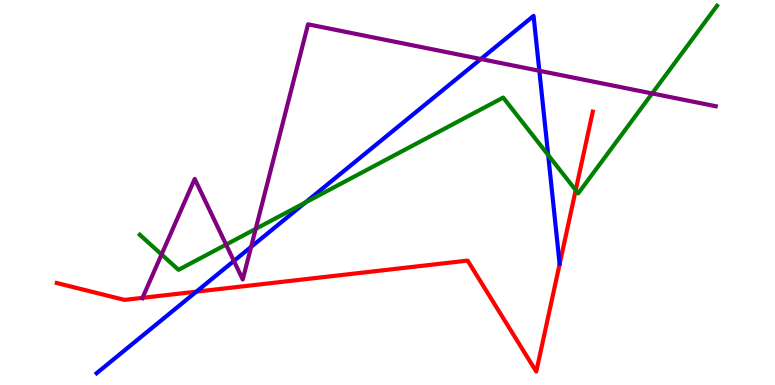[{'lines': ['blue', 'red'], 'intersections': [{'x': 2.53, 'y': 2.42}]}, {'lines': ['green', 'red'], 'intersections': [{'x': 7.43, 'y': 5.06}]}, {'lines': ['purple', 'red'], 'intersections': [{'x': 1.84, 'y': 2.26}]}, {'lines': ['blue', 'green'], 'intersections': [{'x': 3.94, 'y': 4.74}, {'x': 7.07, 'y': 5.97}]}, {'lines': ['blue', 'purple'], 'intersections': [{'x': 3.02, 'y': 3.22}, {'x': 3.24, 'y': 3.59}, {'x': 6.2, 'y': 8.47}, {'x': 6.96, 'y': 8.16}]}, {'lines': ['green', 'purple'], 'intersections': [{'x': 2.08, 'y': 3.39}, {'x': 2.92, 'y': 3.65}, {'x': 3.3, 'y': 4.06}, {'x': 8.41, 'y': 7.57}]}]